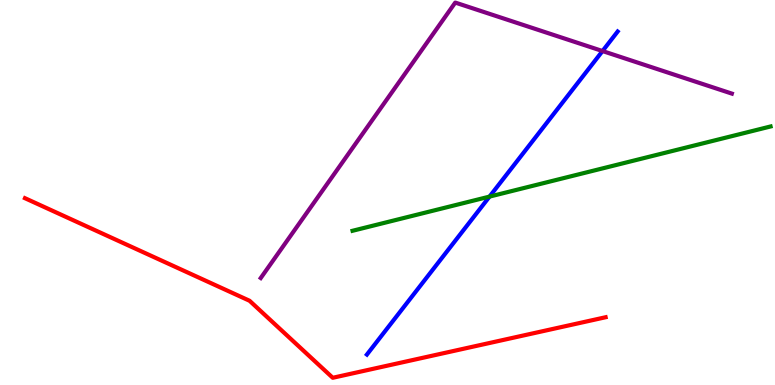[{'lines': ['blue', 'red'], 'intersections': []}, {'lines': ['green', 'red'], 'intersections': []}, {'lines': ['purple', 'red'], 'intersections': []}, {'lines': ['blue', 'green'], 'intersections': [{'x': 6.32, 'y': 4.89}]}, {'lines': ['blue', 'purple'], 'intersections': [{'x': 7.77, 'y': 8.67}]}, {'lines': ['green', 'purple'], 'intersections': []}]